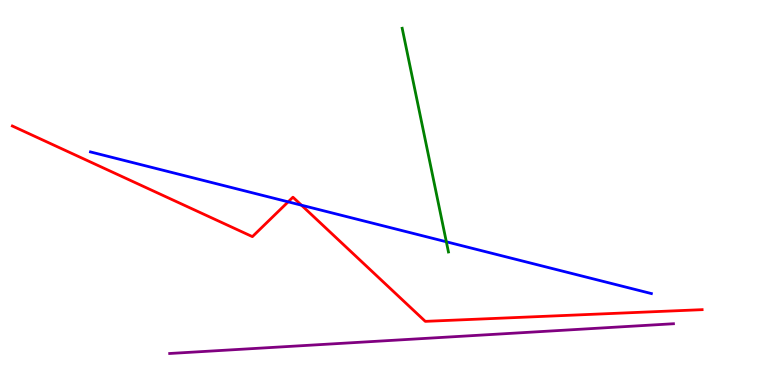[{'lines': ['blue', 'red'], 'intersections': [{'x': 3.72, 'y': 4.76}, {'x': 3.89, 'y': 4.67}]}, {'lines': ['green', 'red'], 'intersections': []}, {'lines': ['purple', 'red'], 'intersections': []}, {'lines': ['blue', 'green'], 'intersections': [{'x': 5.76, 'y': 3.72}]}, {'lines': ['blue', 'purple'], 'intersections': []}, {'lines': ['green', 'purple'], 'intersections': []}]